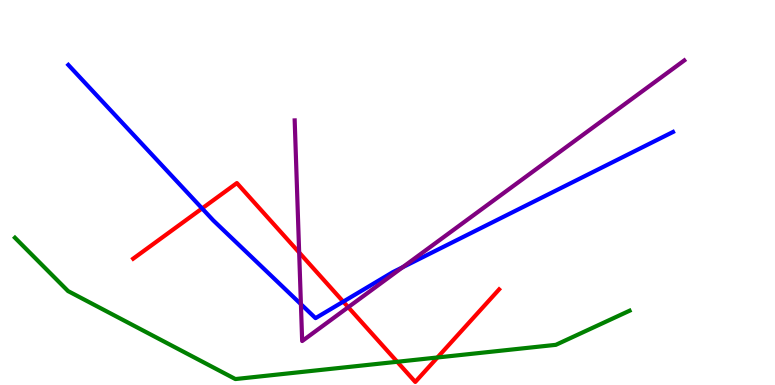[{'lines': ['blue', 'red'], 'intersections': [{'x': 2.61, 'y': 4.59}, {'x': 4.43, 'y': 2.16}]}, {'lines': ['green', 'red'], 'intersections': [{'x': 5.13, 'y': 0.603}, {'x': 5.64, 'y': 0.715}]}, {'lines': ['purple', 'red'], 'intersections': [{'x': 3.86, 'y': 3.44}, {'x': 4.49, 'y': 2.02}]}, {'lines': ['blue', 'green'], 'intersections': []}, {'lines': ['blue', 'purple'], 'intersections': [{'x': 3.88, 'y': 2.1}, {'x': 5.2, 'y': 3.06}]}, {'lines': ['green', 'purple'], 'intersections': []}]